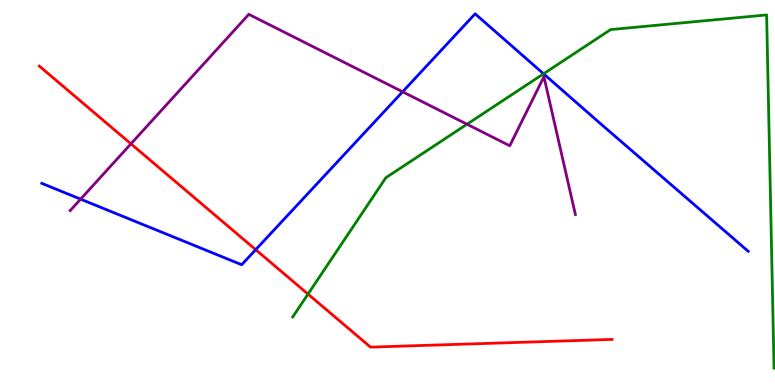[{'lines': ['blue', 'red'], 'intersections': [{'x': 3.3, 'y': 3.51}]}, {'lines': ['green', 'red'], 'intersections': [{'x': 3.97, 'y': 2.36}]}, {'lines': ['purple', 'red'], 'intersections': [{'x': 1.69, 'y': 6.26}]}, {'lines': ['blue', 'green'], 'intersections': [{'x': 7.01, 'y': 8.08}]}, {'lines': ['blue', 'purple'], 'intersections': [{'x': 1.04, 'y': 4.83}, {'x': 5.19, 'y': 7.62}]}, {'lines': ['green', 'purple'], 'intersections': [{'x': 6.03, 'y': 6.77}]}]